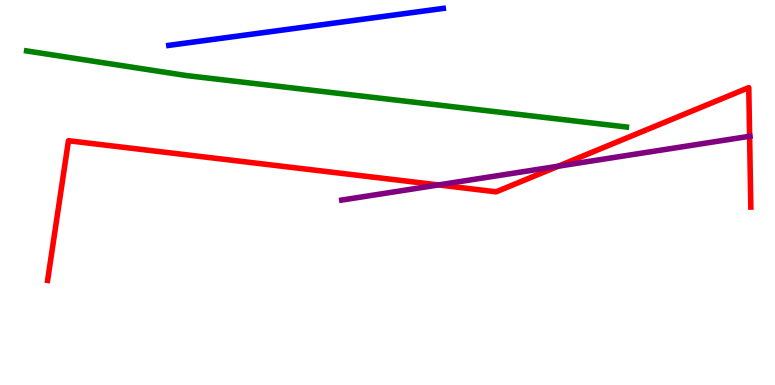[{'lines': ['blue', 'red'], 'intersections': []}, {'lines': ['green', 'red'], 'intersections': []}, {'lines': ['purple', 'red'], 'intersections': [{'x': 5.66, 'y': 5.2}, {'x': 7.2, 'y': 5.68}, {'x': 9.67, 'y': 6.46}]}, {'lines': ['blue', 'green'], 'intersections': []}, {'lines': ['blue', 'purple'], 'intersections': []}, {'lines': ['green', 'purple'], 'intersections': []}]